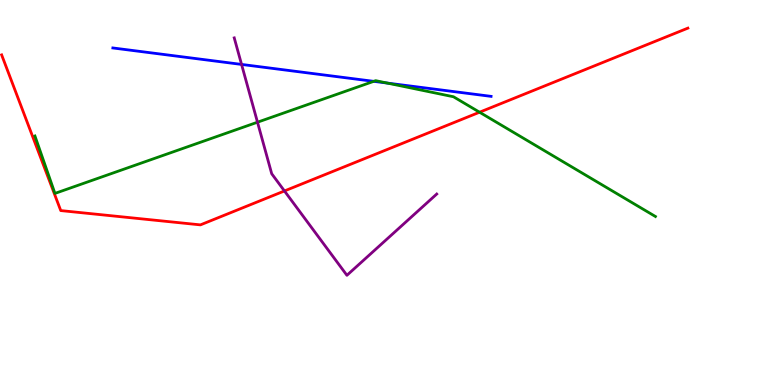[{'lines': ['blue', 'red'], 'intersections': []}, {'lines': ['green', 'red'], 'intersections': [{'x': 6.19, 'y': 7.09}]}, {'lines': ['purple', 'red'], 'intersections': [{'x': 3.67, 'y': 5.04}]}, {'lines': ['blue', 'green'], 'intersections': [{'x': 4.82, 'y': 7.89}, {'x': 5.0, 'y': 7.84}]}, {'lines': ['blue', 'purple'], 'intersections': [{'x': 3.12, 'y': 8.33}]}, {'lines': ['green', 'purple'], 'intersections': [{'x': 3.32, 'y': 6.83}]}]